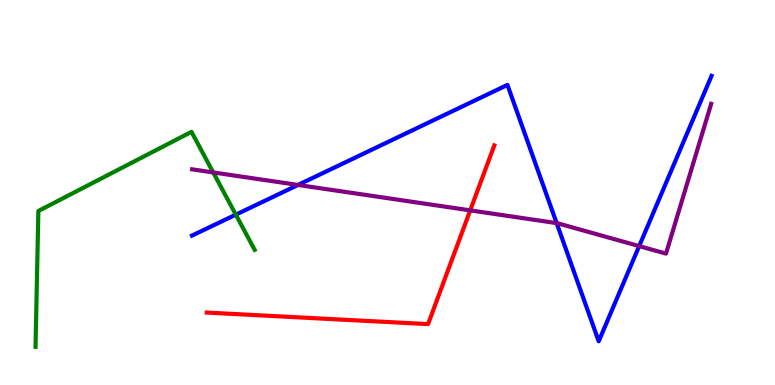[{'lines': ['blue', 'red'], 'intersections': []}, {'lines': ['green', 'red'], 'intersections': []}, {'lines': ['purple', 'red'], 'intersections': [{'x': 6.07, 'y': 4.54}]}, {'lines': ['blue', 'green'], 'intersections': [{'x': 3.04, 'y': 4.42}]}, {'lines': ['blue', 'purple'], 'intersections': [{'x': 3.85, 'y': 5.2}, {'x': 7.18, 'y': 4.2}, {'x': 8.25, 'y': 3.61}]}, {'lines': ['green', 'purple'], 'intersections': [{'x': 2.75, 'y': 5.52}]}]